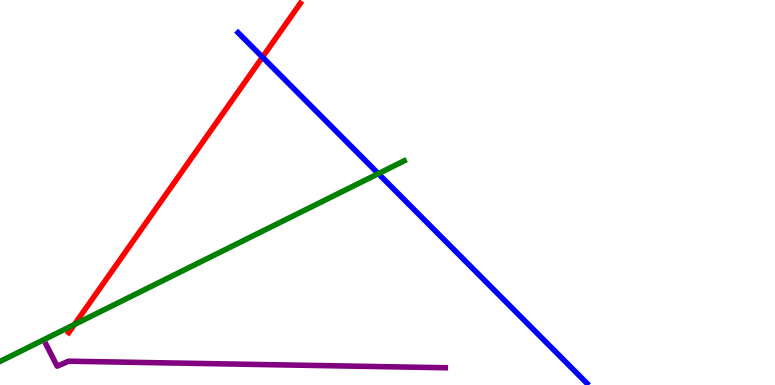[{'lines': ['blue', 'red'], 'intersections': [{'x': 3.39, 'y': 8.52}]}, {'lines': ['green', 'red'], 'intersections': [{'x': 0.96, 'y': 1.57}]}, {'lines': ['purple', 'red'], 'intersections': []}, {'lines': ['blue', 'green'], 'intersections': [{'x': 4.88, 'y': 5.49}]}, {'lines': ['blue', 'purple'], 'intersections': []}, {'lines': ['green', 'purple'], 'intersections': []}]